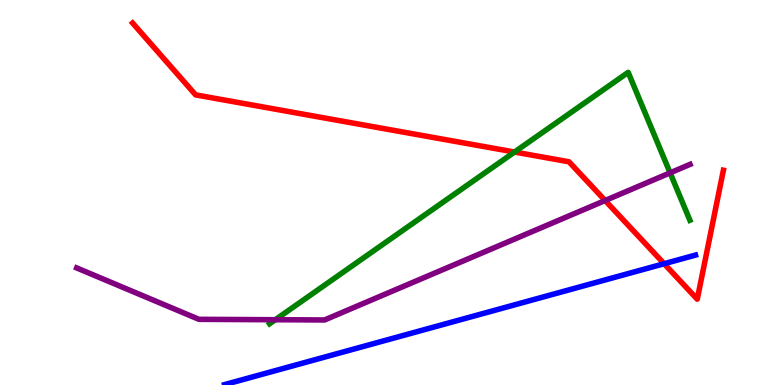[{'lines': ['blue', 'red'], 'intersections': [{'x': 8.57, 'y': 3.15}]}, {'lines': ['green', 'red'], 'intersections': [{'x': 6.64, 'y': 6.05}]}, {'lines': ['purple', 'red'], 'intersections': [{'x': 7.81, 'y': 4.79}]}, {'lines': ['blue', 'green'], 'intersections': []}, {'lines': ['blue', 'purple'], 'intersections': []}, {'lines': ['green', 'purple'], 'intersections': [{'x': 3.55, 'y': 1.7}, {'x': 8.65, 'y': 5.51}]}]